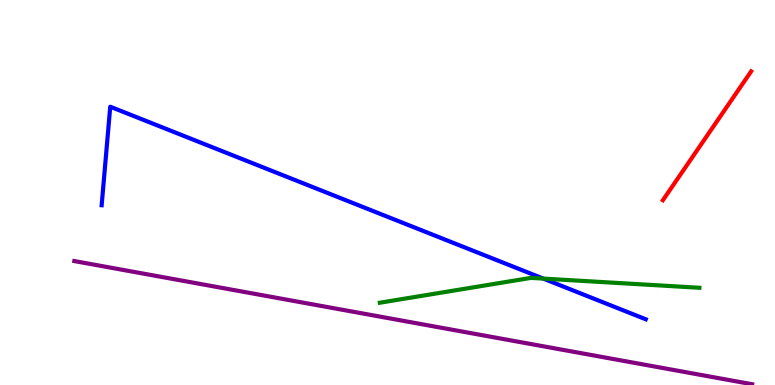[{'lines': ['blue', 'red'], 'intersections': []}, {'lines': ['green', 'red'], 'intersections': []}, {'lines': ['purple', 'red'], 'intersections': []}, {'lines': ['blue', 'green'], 'intersections': [{'x': 7.01, 'y': 2.76}]}, {'lines': ['blue', 'purple'], 'intersections': []}, {'lines': ['green', 'purple'], 'intersections': []}]